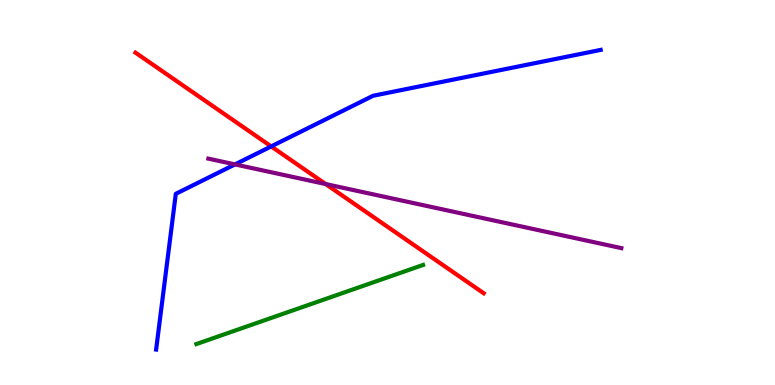[{'lines': ['blue', 'red'], 'intersections': [{'x': 3.5, 'y': 6.2}]}, {'lines': ['green', 'red'], 'intersections': []}, {'lines': ['purple', 'red'], 'intersections': [{'x': 4.2, 'y': 5.22}]}, {'lines': ['blue', 'green'], 'intersections': []}, {'lines': ['blue', 'purple'], 'intersections': [{'x': 3.03, 'y': 5.73}]}, {'lines': ['green', 'purple'], 'intersections': []}]